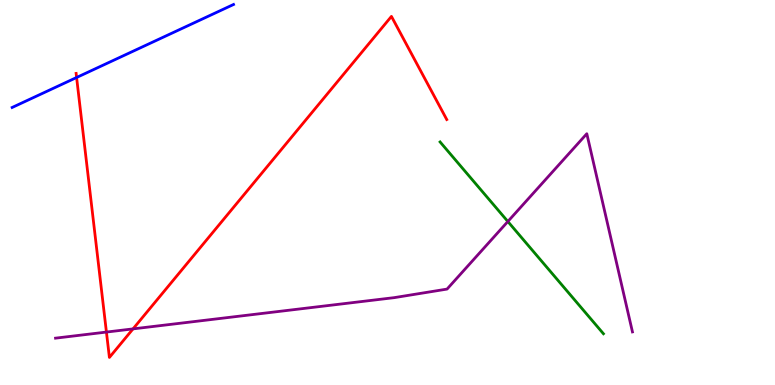[{'lines': ['blue', 'red'], 'intersections': [{'x': 0.988, 'y': 7.99}]}, {'lines': ['green', 'red'], 'intersections': []}, {'lines': ['purple', 'red'], 'intersections': [{'x': 1.37, 'y': 1.37}, {'x': 1.72, 'y': 1.46}]}, {'lines': ['blue', 'green'], 'intersections': []}, {'lines': ['blue', 'purple'], 'intersections': []}, {'lines': ['green', 'purple'], 'intersections': [{'x': 6.55, 'y': 4.25}]}]